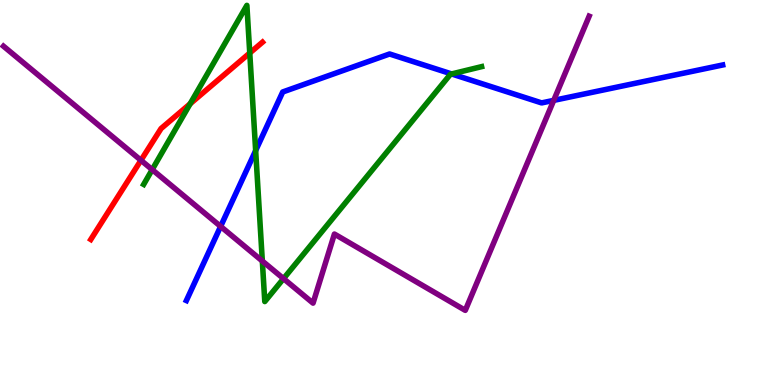[{'lines': ['blue', 'red'], 'intersections': []}, {'lines': ['green', 'red'], 'intersections': [{'x': 2.45, 'y': 7.3}, {'x': 3.22, 'y': 8.62}]}, {'lines': ['purple', 'red'], 'intersections': [{'x': 1.82, 'y': 5.84}]}, {'lines': ['blue', 'green'], 'intersections': [{'x': 3.3, 'y': 6.09}, {'x': 5.83, 'y': 8.08}]}, {'lines': ['blue', 'purple'], 'intersections': [{'x': 2.85, 'y': 4.12}, {'x': 7.14, 'y': 7.39}]}, {'lines': ['green', 'purple'], 'intersections': [{'x': 1.96, 'y': 5.59}, {'x': 3.38, 'y': 3.22}, {'x': 3.66, 'y': 2.76}]}]